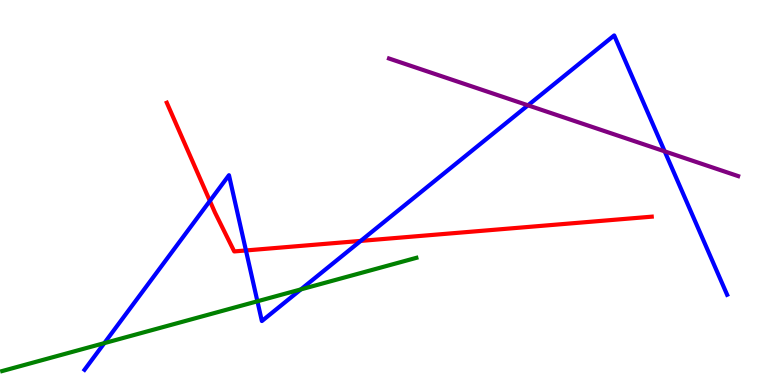[{'lines': ['blue', 'red'], 'intersections': [{'x': 2.71, 'y': 4.78}, {'x': 3.17, 'y': 3.49}, {'x': 4.65, 'y': 3.74}]}, {'lines': ['green', 'red'], 'intersections': []}, {'lines': ['purple', 'red'], 'intersections': []}, {'lines': ['blue', 'green'], 'intersections': [{'x': 1.35, 'y': 1.09}, {'x': 3.32, 'y': 2.17}, {'x': 3.88, 'y': 2.48}]}, {'lines': ['blue', 'purple'], 'intersections': [{'x': 6.81, 'y': 7.26}, {'x': 8.58, 'y': 6.07}]}, {'lines': ['green', 'purple'], 'intersections': []}]